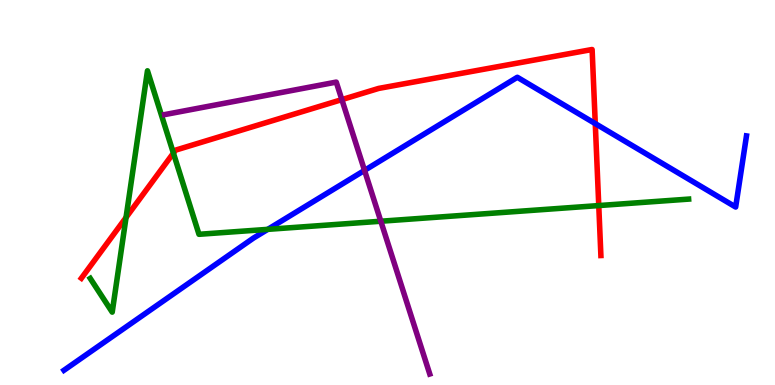[{'lines': ['blue', 'red'], 'intersections': [{'x': 7.68, 'y': 6.79}]}, {'lines': ['green', 'red'], 'intersections': [{'x': 1.63, 'y': 4.35}, {'x': 2.24, 'y': 6.02}, {'x': 7.73, 'y': 4.66}]}, {'lines': ['purple', 'red'], 'intersections': [{'x': 4.41, 'y': 7.41}]}, {'lines': ['blue', 'green'], 'intersections': [{'x': 3.46, 'y': 4.04}]}, {'lines': ['blue', 'purple'], 'intersections': [{'x': 4.7, 'y': 5.57}]}, {'lines': ['green', 'purple'], 'intersections': [{'x': 4.91, 'y': 4.25}]}]